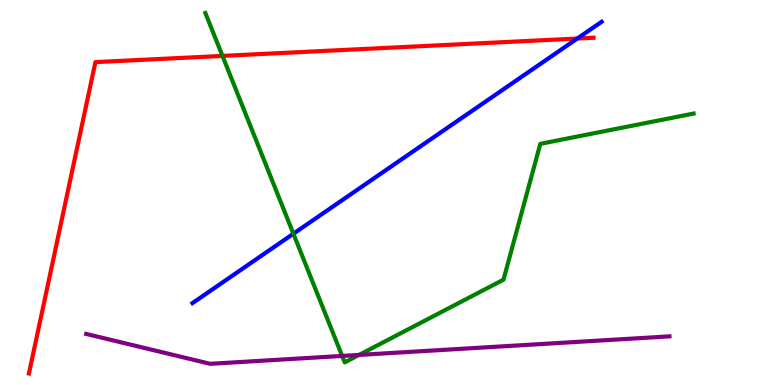[{'lines': ['blue', 'red'], 'intersections': [{'x': 7.45, 'y': 9.0}]}, {'lines': ['green', 'red'], 'intersections': [{'x': 2.87, 'y': 8.55}]}, {'lines': ['purple', 'red'], 'intersections': []}, {'lines': ['blue', 'green'], 'intersections': [{'x': 3.79, 'y': 3.93}]}, {'lines': ['blue', 'purple'], 'intersections': []}, {'lines': ['green', 'purple'], 'intersections': [{'x': 4.41, 'y': 0.755}, {'x': 4.63, 'y': 0.781}]}]